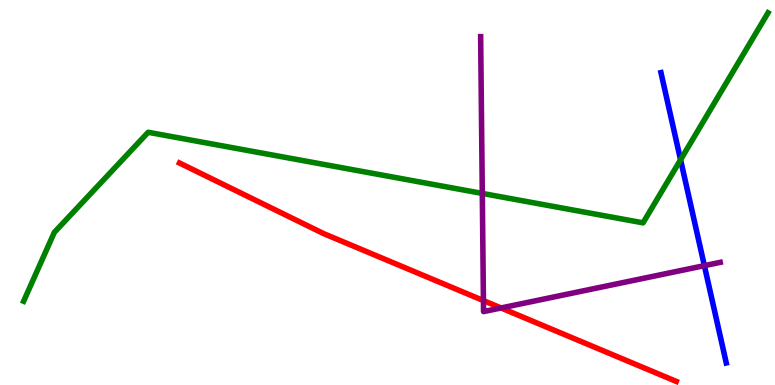[{'lines': ['blue', 'red'], 'intersections': []}, {'lines': ['green', 'red'], 'intersections': []}, {'lines': ['purple', 'red'], 'intersections': [{'x': 6.24, 'y': 2.19}, {'x': 6.46, 'y': 2.0}]}, {'lines': ['blue', 'green'], 'intersections': [{'x': 8.78, 'y': 5.85}]}, {'lines': ['blue', 'purple'], 'intersections': [{'x': 9.09, 'y': 3.1}]}, {'lines': ['green', 'purple'], 'intersections': [{'x': 6.22, 'y': 4.98}]}]